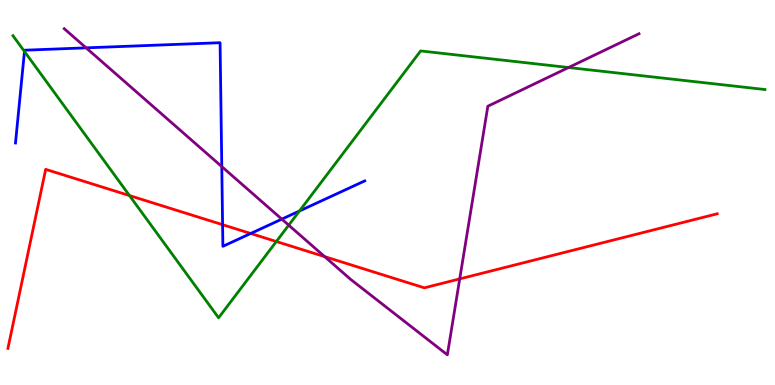[{'lines': ['blue', 'red'], 'intersections': [{'x': 2.87, 'y': 4.16}, {'x': 3.23, 'y': 3.94}]}, {'lines': ['green', 'red'], 'intersections': [{'x': 1.67, 'y': 4.92}, {'x': 3.57, 'y': 3.73}]}, {'lines': ['purple', 'red'], 'intersections': [{'x': 4.19, 'y': 3.33}, {'x': 5.93, 'y': 2.76}]}, {'lines': ['blue', 'green'], 'intersections': [{'x': 0.316, 'y': 8.66}, {'x': 3.86, 'y': 4.52}]}, {'lines': ['blue', 'purple'], 'intersections': [{'x': 1.11, 'y': 8.76}, {'x': 2.86, 'y': 5.67}, {'x': 3.64, 'y': 4.31}]}, {'lines': ['green', 'purple'], 'intersections': [{'x': 3.73, 'y': 4.15}, {'x': 7.34, 'y': 8.25}]}]